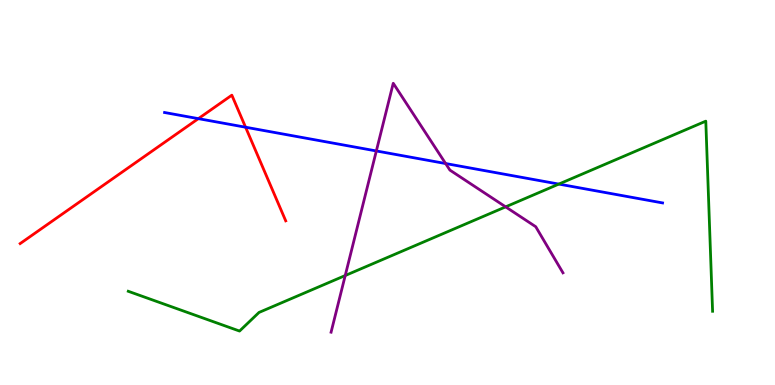[{'lines': ['blue', 'red'], 'intersections': [{'x': 2.56, 'y': 6.92}, {'x': 3.17, 'y': 6.7}]}, {'lines': ['green', 'red'], 'intersections': []}, {'lines': ['purple', 'red'], 'intersections': []}, {'lines': ['blue', 'green'], 'intersections': [{'x': 7.21, 'y': 5.22}]}, {'lines': ['blue', 'purple'], 'intersections': [{'x': 4.86, 'y': 6.08}, {'x': 5.75, 'y': 5.75}]}, {'lines': ['green', 'purple'], 'intersections': [{'x': 4.45, 'y': 2.84}, {'x': 6.52, 'y': 4.63}]}]